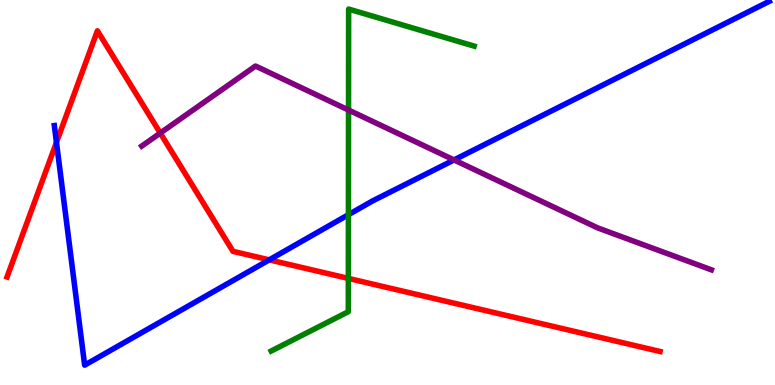[{'lines': ['blue', 'red'], 'intersections': [{'x': 0.728, 'y': 6.3}, {'x': 3.47, 'y': 3.25}]}, {'lines': ['green', 'red'], 'intersections': [{'x': 4.49, 'y': 2.77}]}, {'lines': ['purple', 'red'], 'intersections': [{'x': 2.07, 'y': 6.54}]}, {'lines': ['blue', 'green'], 'intersections': [{'x': 4.5, 'y': 4.42}]}, {'lines': ['blue', 'purple'], 'intersections': [{'x': 5.86, 'y': 5.85}]}, {'lines': ['green', 'purple'], 'intersections': [{'x': 4.5, 'y': 7.14}]}]